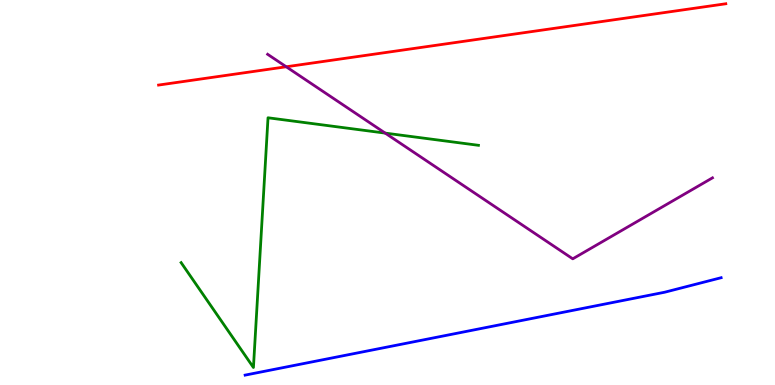[{'lines': ['blue', 'red'], 'intersections': []}, {'lines': ['green', 'red'], 'intersections': []}, {'lines': ['purple', 'red'], 'intersections': [{'x': 3.69, 'y': 8.27}]}, {'lines': ['blue', 'green'], 'intersections': []}, {'lines': ['blue', 'purple'], 'intersections': []}, {'lines': ['green', 'purple'], 'intersections': [{'x': 4.97, 'y': 6.54}]}]